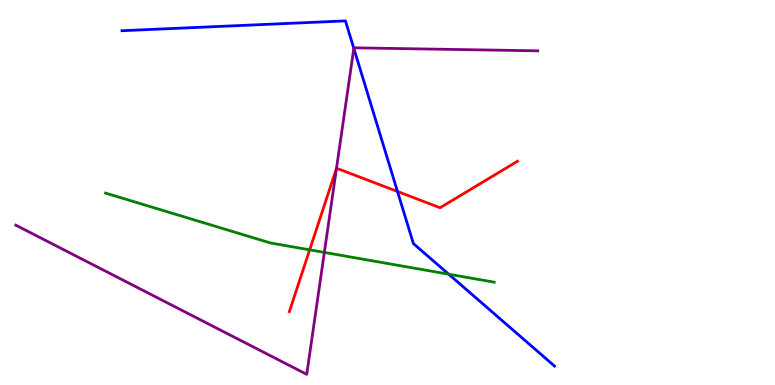[{'lines': ['blue', 'red'], 'intersections': [{'x': 5.13, 'y': 5.03}]}, {'lines': ['green', 'red'], 'intersections': [{'x': 4.0, 'y': 3.51}]}, {'lines': ['purple', 'red'], 'intersections': [{'x': 4.34, 'y': 5.63}]}, {'lines': ['blue', 'green'], 'intersections': [{'x': 5.79, 'y': 2.88}]}, {'lines': ['blue', 'purple'], 'intersections': [{'x': 4.57, 'y': 8.74}]}, {'lines': ['green', 'purple'], 'intersections': [{'x': 4.19, 'y': 3.44}]}]